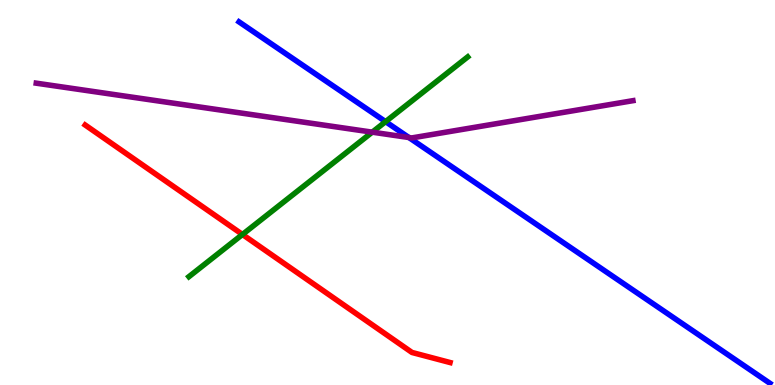[{'lines': ['blue', 'red'], 'intersections': []}, {'lines': ['green', 'red'], 'intersections': [{'x': 3.13, 'y': 3.91}]}, {'lines': ['purple', 'red'], 'intersections': []}, {'lines': ['blue', 'green'], 'intersections': [{'x': 4.98, 'y': 6.84}]}, {'lines': ['blue', 'purple'], 'intersections': [{'x': 5.28, 'y': 6.43}]}, {'lines': ['green', 'purple'], 'intersections': [{'x': 4.8, 'y': 6.57}]}]